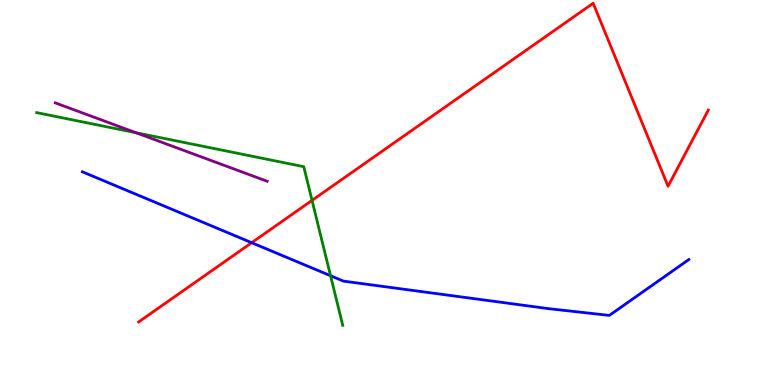[{'lines': ['blue', 'red'], 'intersections': [{'x': 3.25, 'y': 3.7}]}, {'lines': ['green', 'red'], 'intersections': [{'x': 4.03, 'y': 4.8}]}, {'lines': ['purple', 'red'], 'intersections': []}, {'lines': ['blue', 'green'], 'intersections': [{'x': 4.27, 'y': 2.84}]}, {'lines': ['blue', 'purple'], 'intersections': []}, {'lines': ['green', 'purple'], 'intersections': [{'x': 1.75, 'y': 6.55}]}]